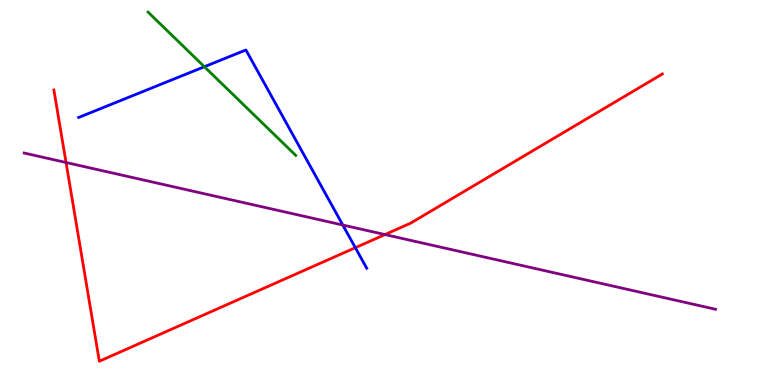[{'lines': ['blue', 'red'], 'intersections': [{'x': 4.59, 'y': 3.57}]}, {'lines': ['green', 'red'], 'intersections': []}, {'lines': ['purple', 'red'], 'intersections': [{'x': 0.852, 'y': 5.78}, {'x': 4.97, 'y': 3.91}]}, {'lines': ['blue', 'green'], 'intersections': [{'x': 2.64, 'y': 8.27}]}, {'lines': ['blue', 'purple'], 'intersections': [{'x': 4.42, 'y': 4.15}]}, {'lines': ['green', 'purple'], 'intersections': []}]